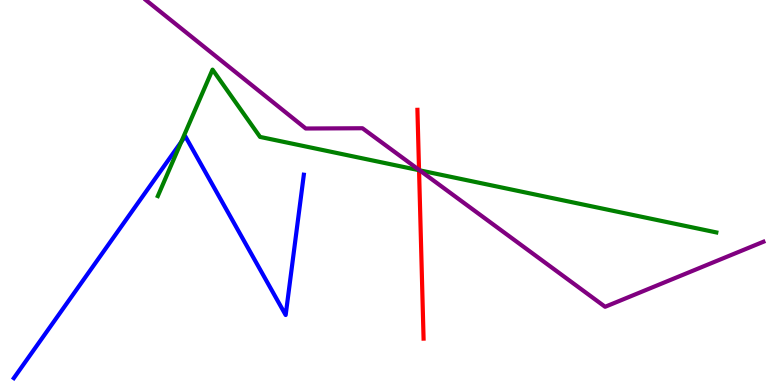[{'lines': ['blue', 'red'], 'intersections': []}, {'lines': ['green', 'red'], 'intersections': [{'x': 5.41, 'y': 5.58}]}, {'lines': ['purple', 'red'], 'intersections': [{'x': 5.41, 'y': 5.59}]}, {'lines': ['blue', 'green'], 'intersections': [{'x': 2.34, 'y': 6.32}]}, {'lines': ['blue', 'purple'], 'intersections': []}, {'lines': ['green', 'purple'], 'intersections': [{'x': 5.41, 'y': 5.58}]}]